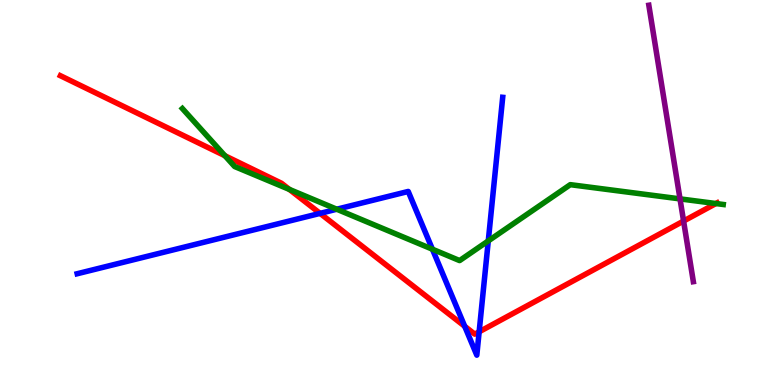[{'lines': ['blue', 'red'], 'intersections': [{'x': 4.13, 'y': 4.46}, {'x': 6.0, 'y': 1.52}, {'x': 6.18, 'y': 1.38}]}, {'lines': ['green', 'red'], 'intersections': [{'x': 2.9, 'y': 5.96}, {'x': 3.73, 'y': 5.08}, {'x': 9.24, 'y': 4.71}]}, {'lines': ['purple', 'red'], 'intersections': [{'x': 8.82, 'y': 4.26}]}, {'lines': ['blue', 'green'], 'intersections': [{'x': 4.35, 'y': 4.57}, {'x': 5.58, 'y': 3.53}, {'x': 6.3, 'y': 3.74}]}, {'lines': ['blue', 'purple'], 'intersections': []}, {'lines': ['green', 'purple'], 'intersections': [{'x': 8.77, 'y': 4.83}]}]